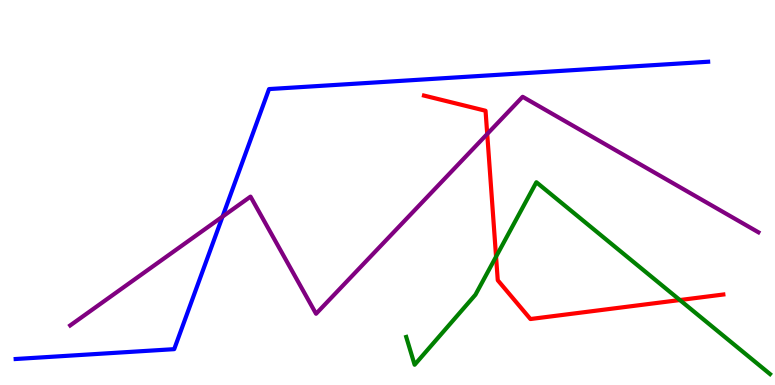[{'lines': ['blue', 'red'], 'intersections': []}, {'lines': ['green', 'red'], 'intersections': [{'x': 6.4, 'y': 3.33}, {'x': 8.77, 'y': 2.21}]}, {'lines': ['purple', 'red'], 'intersections': [{'x': 6.29, 'y': 6.52}]}, {'lines': ['blue', 'green'], 'intersections': []}, {'lines': ['blue', 'purple'], 'intersections': [{'x': 2.87, 'y': 4.37}]}, {'lines': ['green', 'purple'], 'intersections': []}]